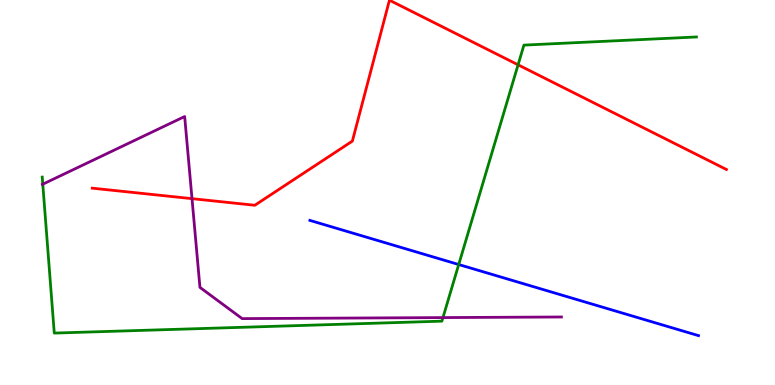[{'lines': ['blue', 'red'], 'intersections': []}, {'lines': ['green', 'red'], 'intersections': [{'x': 6.68, 'y': 8.32}]}, {'lines': ['purple', 'red'], 'intersections': [{'x': 2.48, 'y': 4.84}]}, {'lines': ['blue', 'green'], 'intersections': [{'x': 5.92, 'y': 3.13}]}, {'lines': ['blue', 'purple'], 'intersections': []}, {'lines': ['green', 'purple'], 'intersections': [{'x': 0.552, 'y': 5.22}, {'x': 5.72, 'y': 1.75}]}]